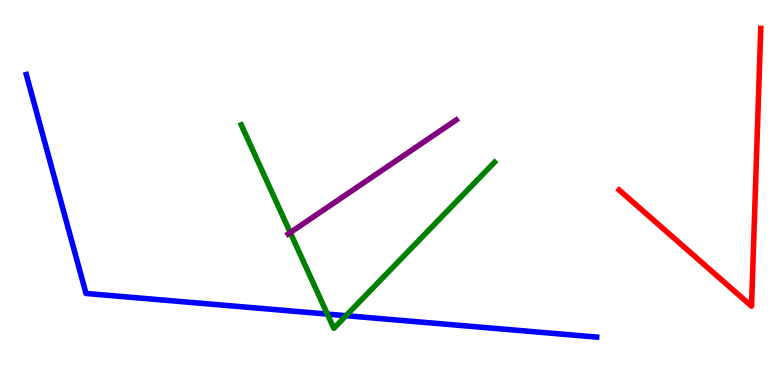[{'lines': ['blue', 'red'], 'intersections': []}, {'lines': ['green', 'red'], 'intersections': []}, {'lines': ['purple', 'red'], 'intersections': []}, {'lines': ['blue', 'green'], 'intersections': [{'x': 4.22, 'y': 1.84}, {'x': 4.47, 'y': 1.8}]}, {'lines': ['blue', 'purple'], 'intersections': []}, {'lines': ['green', 'purple'], 'intersections': [{'x': 3.75, 'y': 3.96}]}]